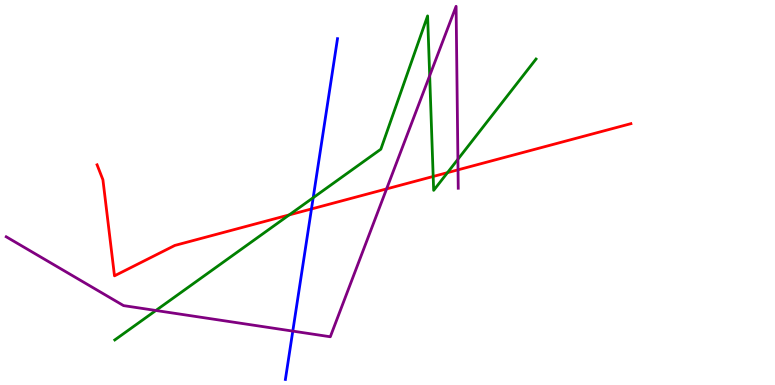[{'lines': ['blue', 'red'], 'intersections': [{'x': 4.02, 'y': 4.57}]}, {'lines': ['green', 'red'], 'intersections': [{'x': 3.73, 'y': 4.42}, {'x': 5.59, 'y': 5.42}, {'x': 5.77, 'y': 5.52}]}, {'lines': ['purple', 'red'], 'intersections': [{'x': 4.99, 'y': 5.09}, {'x': 5.91, 'y': 5.59}]}, {'lines': ['blue', 'green'], 'intersections': [{'x': 4.04, 'y': 4.86}]}, {'lines': ['blue', 'purple'], 'intersections': [{'x': 3.78, 'y': 1.4}]}, {'lines': ['green', 'purple'], 'intersections': [{'x': 2.01, 'y': 1.94}, {'x': 5.54, 'y': 8.03}, {'x': 5.91, 'y': 5.86}]}]